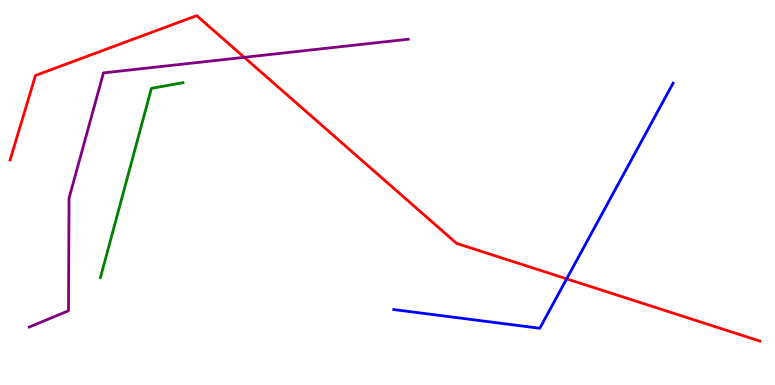[{'lines': ['blue', 'red'], 'intersections': [{'x': 7.31, 'y': 2.76}]}, {'lines': ['green', 'red'], 'intersections': []}, {'lines': ['purple', 'red'], 'intersections': [{'x': 3.15, 'y': 8.51}]}, {'lines': ['blue', 'green'], 'intersections': []}, {'lines': ['blue', 'purple'], 'intersections': []}, {'lines': ['green', 'purple'], 'intersections': []}]